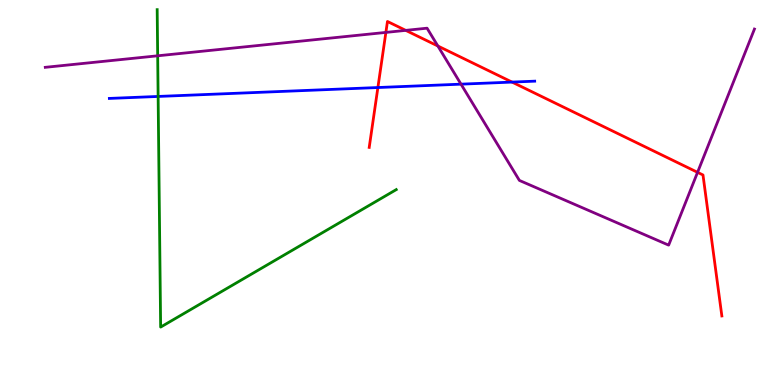[{'lines': ['blue', 'red'], 'intersections': [{'x': 4.88, 'y': 7.73}, {'x': 6.61, 'y': 7.87}]}, {'lines': ['green', 'red'], 'intersections': []}, {'lines': ['purple', 'red'], 'intersections': [{'x': 4.98, 'y': 9.16}, {'x': 5.24, 'y': 9.21}, {'x': 5.65, 'y': 8.81}, {'x': 9.0, 'y': 5.52}]}, {'lines': ['blue', 'green'], 'intersections': [{'x': 2.04, 'y': 7.49}]}, {'lines': ['blue', 'purple'], 'intersections': [{'x': 5.95, 'y': 7.81}]}, {'lines': ['green', 'purple'], 'intersections': [{'x': 2.03, 'y': 8.55}]}]